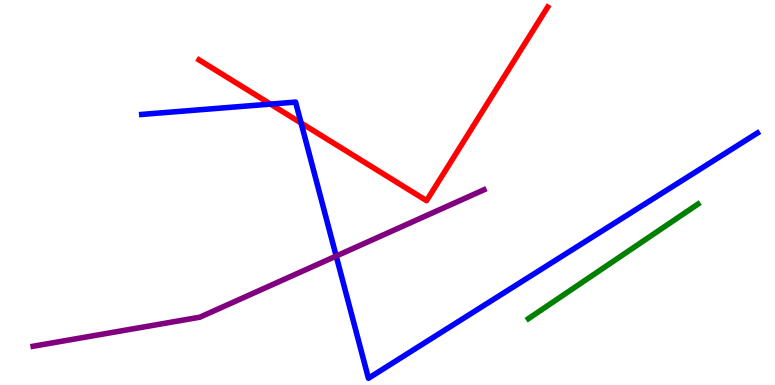[{'lines': ['blue', 'red'], 'intersections': [{'x': 3.49, 'y': 7.3}, {'x': 3.89, 'y': 6.8}]}, {'lines': ['green', 'red'], 'intersections': []}, {'lines': ['purple', 'red'], 'intersections': []}, {'lines': ['blue', 'green'], 'intersections': []}, {'lines': ['blue', 'purple'], 'intersections': [{'x': 4.34, 'y': 3.35}]}, {'lines': ['green', 'purple'], 'intersections': []}]